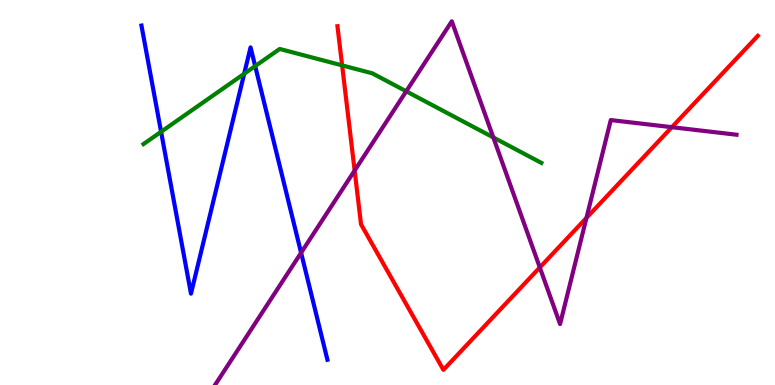[{'lines': ['blue', 'red'], 'intersections': []}, {'lines': ['green', 'red'], 'intersections': [{'x': 4.41, 'y': 8.3}]}, {'lines': ['purple', 'red'], 'intersections': [{'x': 4.58, 'y': 5.57}, {'x': 6.97, 'y': 3.05}, {'x': 7.57, 'y': 4.34}, {'x': 8.67, 'y': 6.7}]}, {'lines': ['blue', 'green'], 'intersections': [{'x': 2.08, 'y': 6.58}, {'x': 3.15, 'y': 8.08}, {'x': 3.29, 'y': 8.28}]}, {'lines': ['blue', 'purple'], 'intersections': [{'x': 3.89, 'y': 3.43}]}, {'lines': ['green', 'purple'], 'intersections': [{'x': 5.24, 'y': 7.63}, {'x': 6.37, 'y': 6.43}]}]